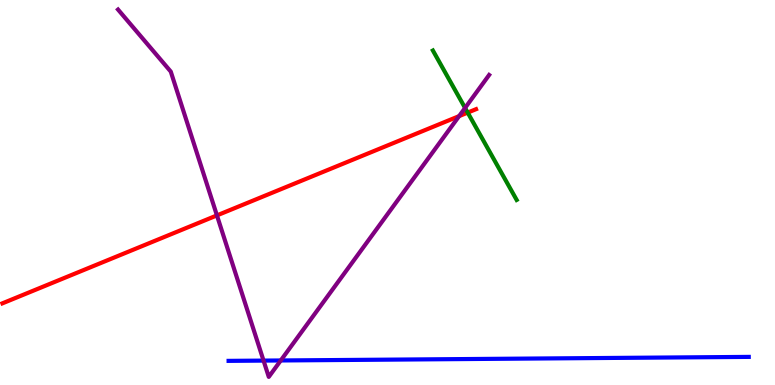[{'lines': ['blue', 'red'], 'intersections': []}, {'lines': ['green', 'red'], 'intersections': [{'x': 6.03, 'y': 7.08}]}, {'lines': ['purple', 'red'], 'intersections': [{'x': 2.8, 'y': 4.41}, {'x': 5.92, 'y': 6.98}]}, {'lines': ['blue', 'green'], 'intersections': []}, {'lines': ['blue', 'purple'], 'intersections': [{'x': 3.4, 'y': 0.634}, {'x': 3.62, 'y': 0.637}]}, {'lines': ['green', 'purple'], 'intersections': [{'x': 6.0, 'y': 7.2}]}]